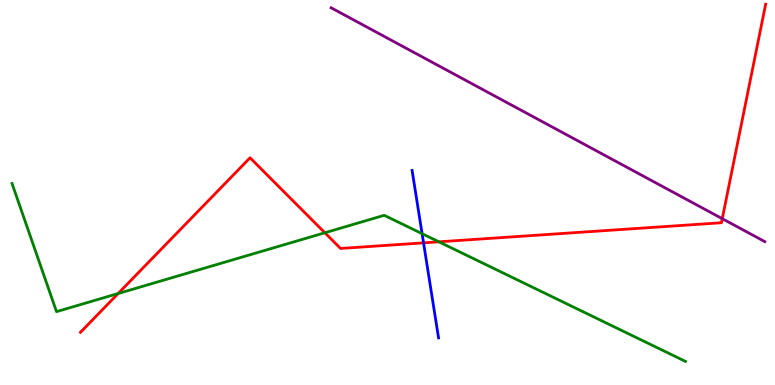[{'lines': ['blue', 'red'], 'intersections': [{'x': 5.47, 'y': 3.69}]}, {'lines': ['green', 'red'], 'intersections': [{'x': 1.52, 'y': 2.38}, {'x': 4.19, 'y': 3.95}, {'x': 5.66, 'y': 3.72}]}, {'lines': ['purple', 'red'], 'intersections': [{'x': 9.32, 'y': 4.32}]}, {'lines': ['blue', 'green'], 'intersections': [{'x': 5.45, 'y': 3.93}]}, {'lines': ['blue', 'purple'], 'intersections': []}, {'lines': ['green', 'purple'], 'intersections': []}]